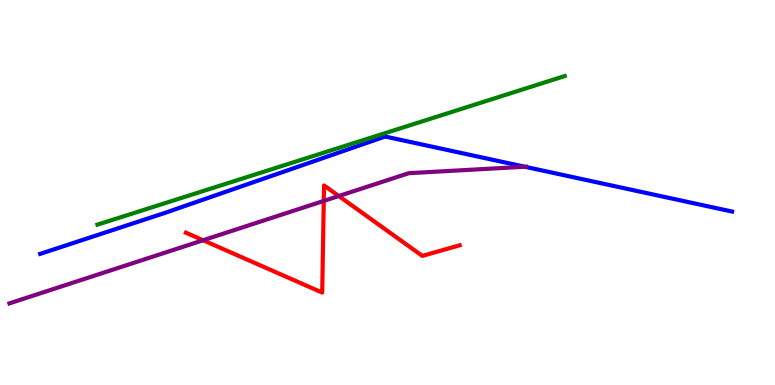[{'lines': ['blue', 'red'], 'intersections': []}, {'lines': ['green', 'red'], 'intersections': []}, {'lines': ['purple', 'red'], 'intersections': [{'x': 2.62, 'y': 3.76}, {'x': 4.18, 'y': 4.78}, {'x': 4.37, 'y': 4.91}]}, {'lines': ['blue', 'green'], 'intersections': []}, {'lines': ['blue', 'purple'], 'intersections': [{'x': 6.77, 'y': 5.67}]}, {'lines': ['green', 'purple'], 'intersections': []}]